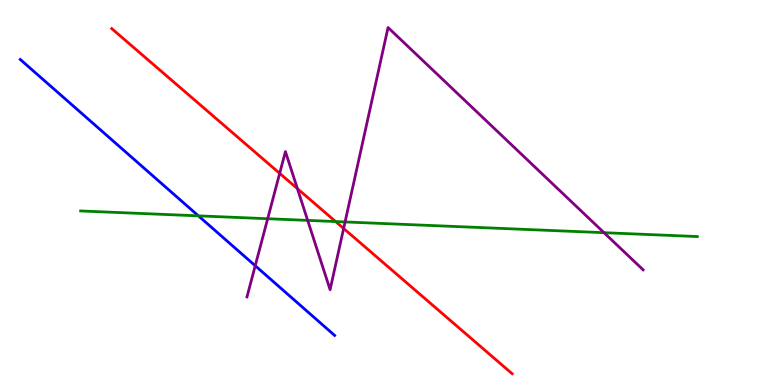[{'lines': ['blue', 'red'], 'intersections': []}, {'lines': ['green', 'red'], 'intersections': [{'x': 4.33, 'y': 4.25}]}, {'lines': ['purple', 'red'], 'intersections': [{'x': 3.61, 'y': 5.5}, {'x': 3.84, 'y': 5.1}, {'x': 4.43, 'y': 4.07}]}, {'lines': ['blue', 'green'], 'intersections': [{'x': 2.56, 'y': 4.39}]}, {'lines': ['blue', 'purple'], 'intersections': [{'x': 3.29, 'y': 3.1}]}, {'lines': ['green', 'purple'], 'intersections': [{'x': 3.45, 'y': 4.32}, {'x': 3.97, 'y': 4.28}, {'x': 4.45, 'y': 4.24}, {'x': 7.79, 'y': 3.96}]}]